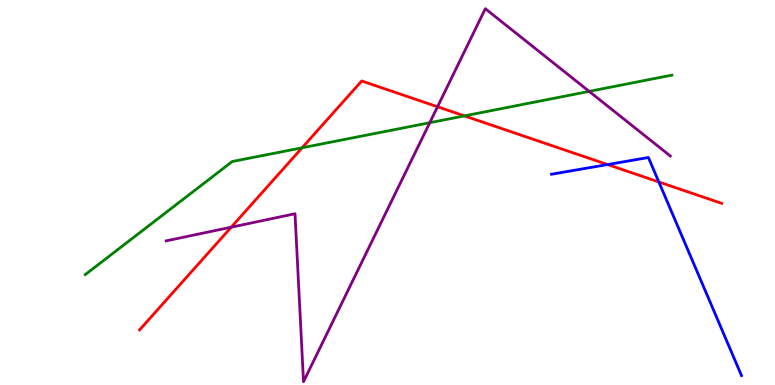[{'lines': ['blue', 'red'], 'intersections': [{'x': 7.84, 'y': 5.73}, {'x': 8.5, 'y': 5.27}]}, {'lines': ['green', 'red'], 'intersections': [{'x': 3.9, 'y': 6.16}, {'x': 5.99, 'y': 6.99}]}, {'lines': ['purple', 'red'], 'intersections': [{'x': 2.98, 'y': 4.1}, {'x': 5.65, 'y': 7.23}]}, {'lines': ['blue', 'green'], 'intersections': []}, {'lines': ['blue', 'purple'], 'intersections': []}, {'lines': ['green', 'purple'], 'intersections': [{'x': 5.55, 'y': 6.81}, {'x': 7.6, 'y': 7.63}]}]